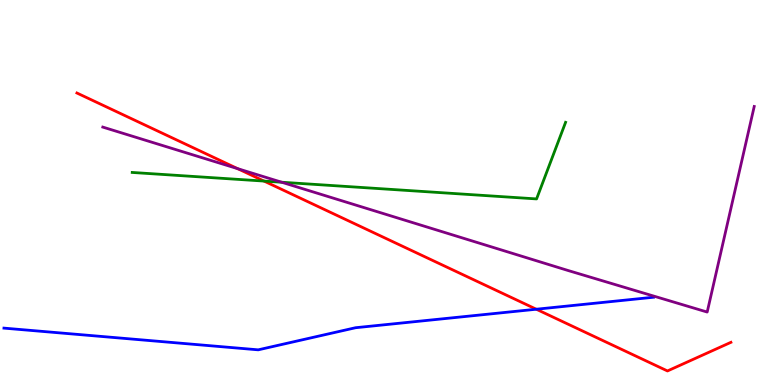[{'lines': ['blue', 'red'], 'intersections': [{'x': 6.92, 'y': 1.97}]}, {'lines': ['green', 'red'], 'intersections': [{'x': 3.41, 'y': 5.3}]}, {'lines': ['purple', 'red'], 'intersections': [{'x': 3.07, 'y': 5.62}]}, {'lines': ['blue', 'green'], 'intersections': []}, {'lines': ['blue', 'purple'], 'intersections': []}, {'lines': ['green', 'purple'], 'intersections': [{'x': 3.63, 'y': 5.27}]}]